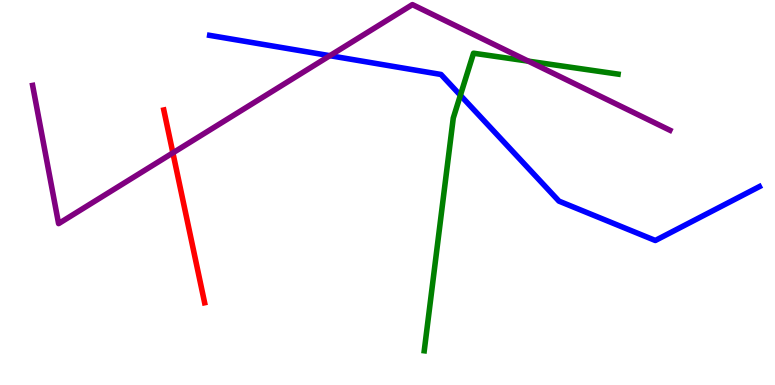[{'lines': ['blue', 'red'], 'intersections': []}, {'lines': ['green', 'red'], 'intersections': []}, {'lines': ['purple', 'red'], 'intersections': [{'x': 2.23, 'y': 6.03}]}, {'lines': ['blue', 'green'], 'intersections': [{'x': 5.94, 'y': 7.53}]}, {'lines': ['blue', 'purple'], 'intersections': [{'x': 4.26, 'y': 8.55}]}, {'lines': ['green', 'purple'], 'intersections': [{'x': 6.82, 'y': 8.41}]}]